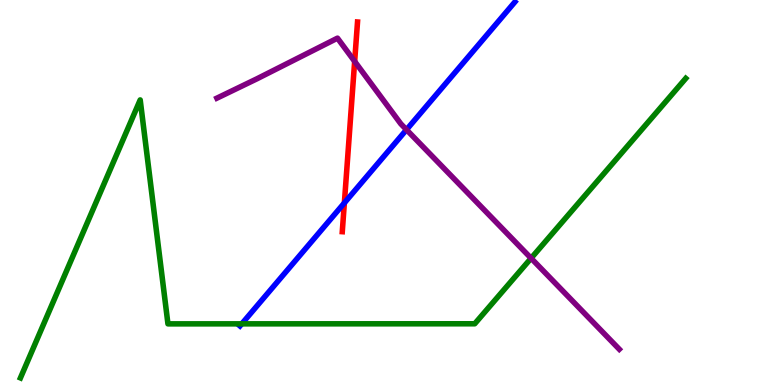[{'lines': ['blue', 'red'], 'intersections': [{'x': 4.44, 'y': 4.73}]}, {'lines': ['green', 'red'], 'intersections': []}, {'lines': ['purple', 'red'], 'intersections': [{'x': 4.58, 'y': 8.41}]}, {'lines': ['blue', 'green'], 'intersections': [{'x': 3.12, 'y': 1.59}]}, {'lines': ['blue', 'purple'], 'intersections': [{'x': 5.25, 'y': 6.63}]}, {'lines': ['green', 'purple'], 'intersections': [{'x': 6.85, 'y': 3.29}]}]